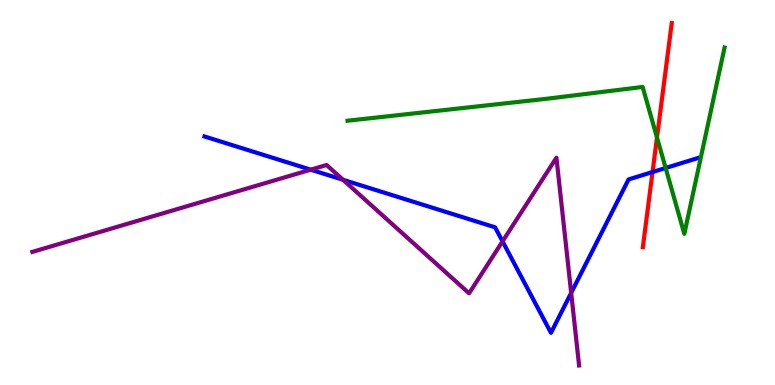[{'lines': ['blue', 'red'], 'intersections': [{'x': 8.42, 'y': 5.53}]}, {'lines': ['green', 'red'], 'intersections': [{'x': 8.48, 'y': 6.43}]}, {'lines': ['purple', 'red'], 'intersections': []}, {'lines': ['blue', 'green'], 'intersections': [{'x': 8.59, 'y': 5.64}]}, {'lines': ['blue', 'purple'], 'intersections': [{'x': 4.01, 'y': 5.59}, {'x': 4.43, 'y': 5.33}, {'x': 6.48, 'y': 3.73}, {'x': 7.37, 'y': 2.39}]}, {'lines': ['green', 'purple'], 'intersections': []}]